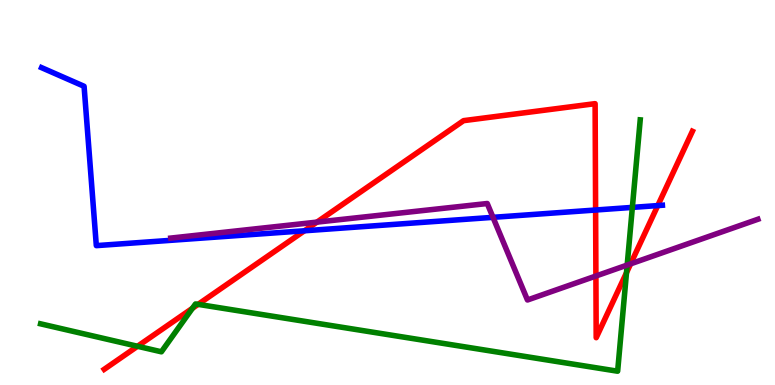[{'lines': ['blue', 'red'], 'intersections': [{'x': 3.93, 'y': 4.01}, {'x': 7.69, 'y': 4.55}, {'x': 8.49, 'y': 4.66}]}, {'lines': ['green', 'red'], 'intersections': [{'x': 1.77, 'y': 1.01}, {'x': 2.48, 'y': 1.99}, {'x': 2.56, 'y': 2.09}, {'x': 8.08, 'y': 2.92}]}, {'lines': ['purple', 'red'], 'intersections': [{'x': 4.09, 'y': 4.23}, {'x': 7.69, 'y': 2.83}, {'x': 8.14, 'y': 3.15}]}, {'lines': ['blue', 'green'], 'intersections': [{'x': 8.16, 'y': 4.61}]}, {'lines': ['blue', 'purple'], 'intersections': [{'x': 6.36, 'y': 4.35}]}, {'lines': ['green', 'purple'], 'intersections': [{'x': 8.09, 'y': 3.12}]}]